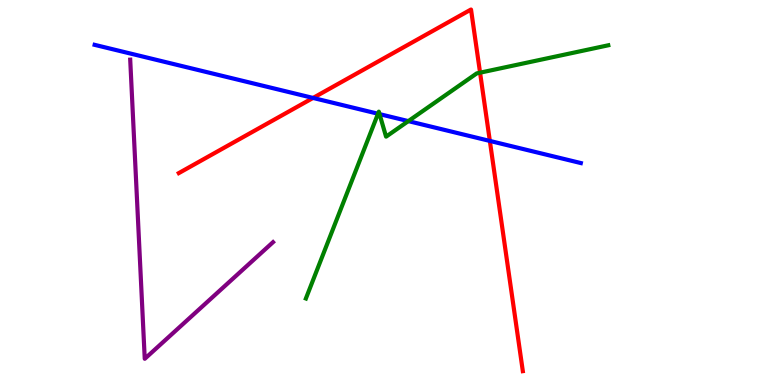[{'lines': ['blue', 'red'], 'intersections': [{'x': 4.04, 'y': 7.46}, {'x': 6.32, 'y': 6.34}]}, {'lines': ['green', 'red'], 'intersections': [{'x': 6.19, 'y': 8.11}]}, {'lines': ['purple', 'red'], 'intersections': []}, {'lines': ['blue', 'green'], 'intersections': [{'x': 4.88, 'y': 7.05}, {'x': 4.9, 'y': 7.04}, {'x': 5.27, 'y': 6.85}]}, {'lines': ['blue', 'purple'], 'intersections': []}, {'lines': ['green', 'purple'], 'intersections': []}]